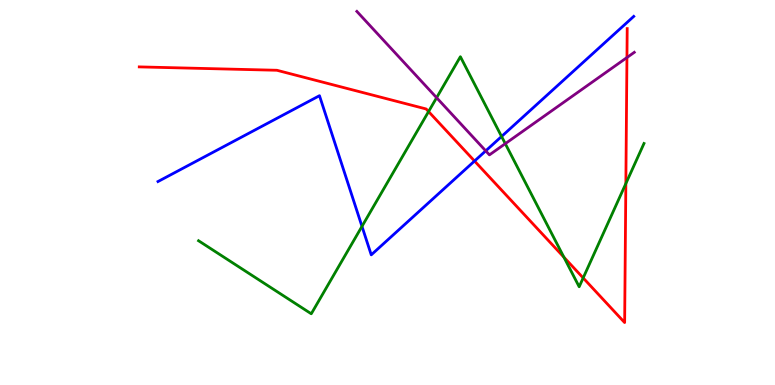[{'lines': ['blue', 'red'], 'intersections': [{'x': 6.12, 'y': 5.82}]}, {'lines': ['green', 'red'], 'intersections': [{'x': 5.53, 'y': 7.1}, {'x': 7.28, 'y': 3.32}, {'x': 7.52, 'y': 2.78}, {'x': 8.08, 'y': 5.23}]}, {'lines': ['purple', 'red'], 'intersections': [{'x': 8.09, 'y': 8.51}]}, {'lines': ['blue', 'green'], 'intersections': [{'x': 4.67, 'y': 4.12}, {'x': 6.47, 'y': 6.46}]}, {'lines': ['blue', 'purple'], 'intersections': [{'x': 6.27, 'y': 6.08}]}, {'lines': ['green', 'purple'], 'intersections': [{'x': 5.63, 'y': 7.46}, {'x': 6.52, 'y': 6.27}]}]